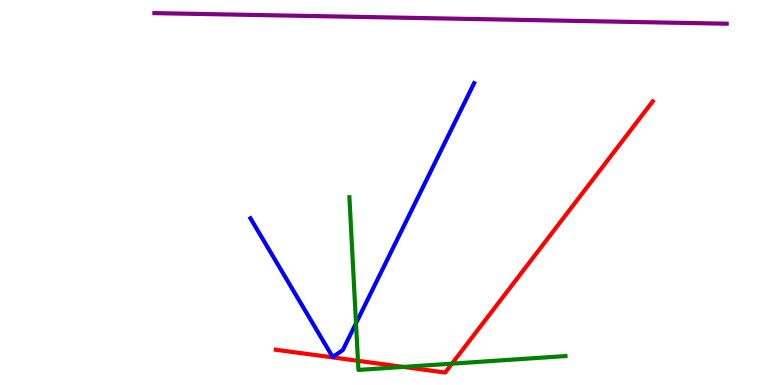[{'lines': ['blue', 'red'], 'intersections': []}, {'lines': ['green', 'red'], 'intersections': [{'x': 4.62, 'y': 0.628}, {'x': 5.2, 'y': 0.47}, {'x': 5.83, 'y': 0.554}]}, {'lines': ['purple', 'red'], 'intersections': []}, {'lines': ['blue', 'green'], 'intersections': [{'x': 4.59, 'y': 1.6}]}, {'lines': ['blue', 'purple'], 'intersections': []}, {'lines': ['green', 'purple'], 'intersections': []}]